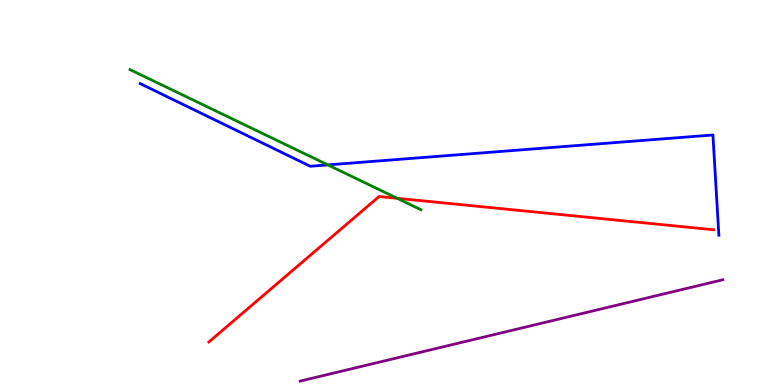[{'lines': ['blue', 'red'], 'intersections': []}, {'lines': ['green', 'red'], 'intersections': [{'x': 5.13, 'y': 4.85}]}, {'lines': ['purple', 'red'], 'intersections': []}, {'lines': ['blue', 'green'], 'intersections': [{'x': 4.23, 'y': 5.72}]}, {'lines': ['blue', 'purple'], 'intersections': []}, {'lines': ['green', 'purple'], 'intersections': []}]